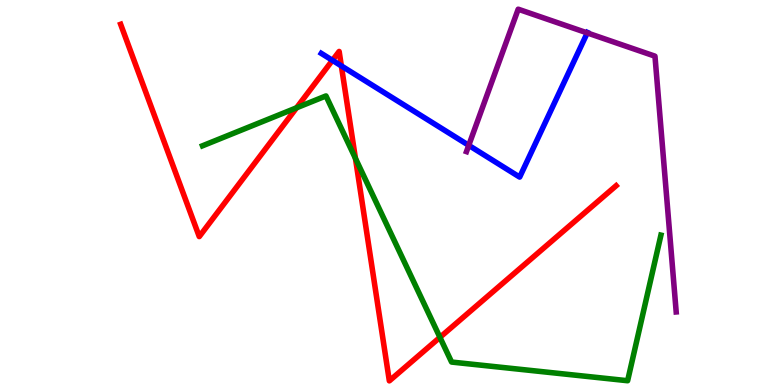[{'lines': ['blue', 'red'], 'intersections': [{'x': 4.29, 'y': 8.43}, {'x': 4.4, 'y': 8.29}]}, {'lines': ['green', 'red'], 'intersections': [{'x': 3.83, 'y': 7.2}, {'x': 4.59, 'y': 5.89}, {'x': 5.68, 'y': 1.24}]}, {'lines': ['purple', 'red'], 'intersections': []}, {'lines': ['blue', 'green'], 'intersections': []}, {'lines': ['blue', 'purple'], 'intersections': [{'x': 6.05, 'y': 6.22}, {'x': 7.58, 'y': 9.15}]}, {'lines': ['green', 'purple'], 'intersections': []}]